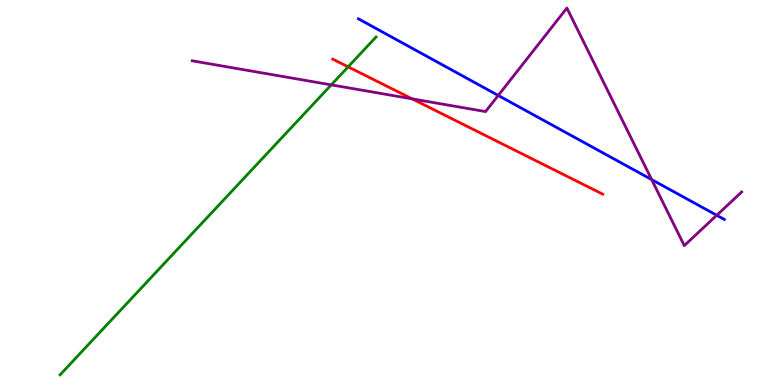[{'lines': ['blue', 'red'], 'intersections': []}, {'lines': ['green', 'red'], 'intersections': [{'x': 4.49, 'y': 8.26}]}, {'lines': ['purple', 'red'], 'intersections': [{'x': 5.32, 'y': 7.43}]}, {'lines': ['blue', 'green'], 'intersections': []}, {'lines': ['blue', 'purple'], 'intersections': [{'x': 6.43, 'y': 7.52}, {'x': 8.41, 'y': 5.34}, {'x': 9.25, 'y': 4.41}]}, {'lines': ['green', 'purple'], 'intersections': [{'x': 4.27, 'y': 7.8}]}]